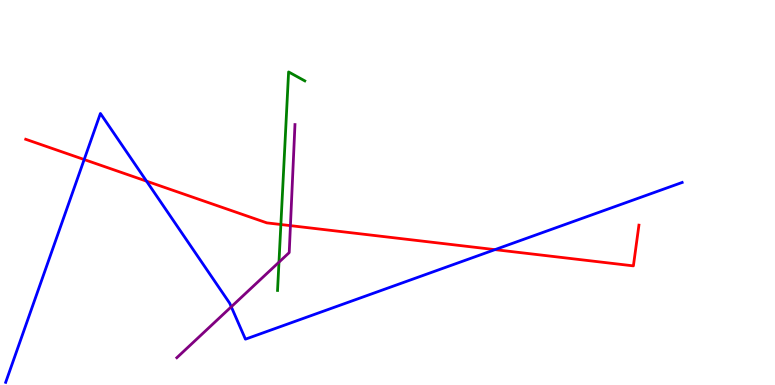[{'lines': ['blue', 'red'], 'intersections': [{'x': 1.09, 'y': 5.86}, {'x': 1.89, 'y': 5.29}, {'x': 6.39, 'y': 3.52}]}, {'lines': ['green', 'red'], 'intersections': [{'x': 3.62, 'y': 4.17}]}, {'lines': ['purple', 'red'], 'intersections': [{'x': 3.75, 'y': 4.14}]}, {'lines': ['blue', 'green'], 'intersections': []}, {'lines': ['blue', 'purple'], 'intersections': [{'x': 2.98, 'y': 2.03}]}, {'lines': ['green', 'purple'], 'intersections': [{'x': 3.6, 'y': 3.19}]}]